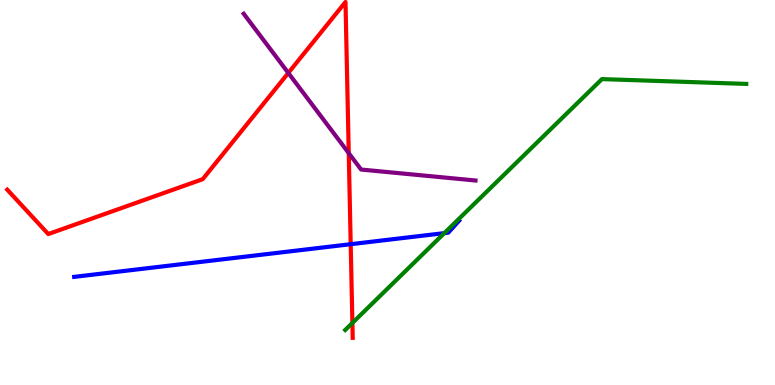[{'lines': ['blue', 'red'], 'intersections': [{'x': 4.53, 'y': 3.66}]}, {'lines': ['green', 'red'], 'intersections': [{'x': 4.55, 'y': 1.61}]}, {'lines': ['purple', 'red'], 'intersections': [{'x': 3.72, 'y': 8.11}, {'x': 4.5, 'y': 6.02}]}, {'lines': ['blue', 'green'], 'intersections': [{'x': 5.73, 'y': 3.94}]}, {'lines': ['blue', 'purple'], 'intersections': []}, {'lines': ['green', 'purple'], 'intersections': []}]